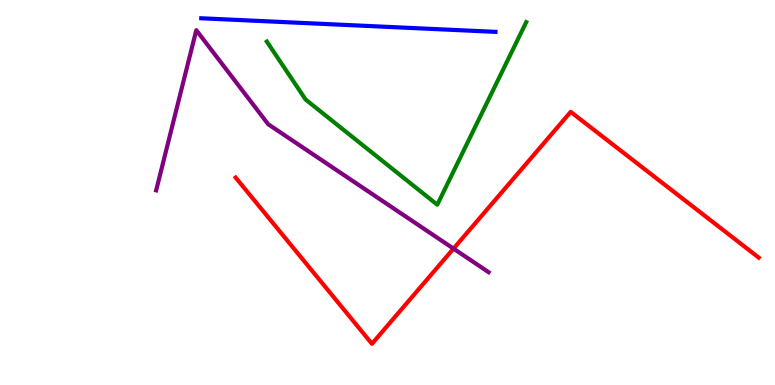[{'lines': ['blue', 'red'], 'intersections': []}, {'lines': ['green', 'red'], 'intersections': []}, {'lines': ['purple', 'red'], 'intersections': [{'x': 5.85, 'y': 3.54}]}, {'lines': ['blue', 'green'], 'intersections': []}, {'lines': ['blue', 'purple'], 'intersections': []}, {'lines': ['green', 'purple'], 'intersections': []}]